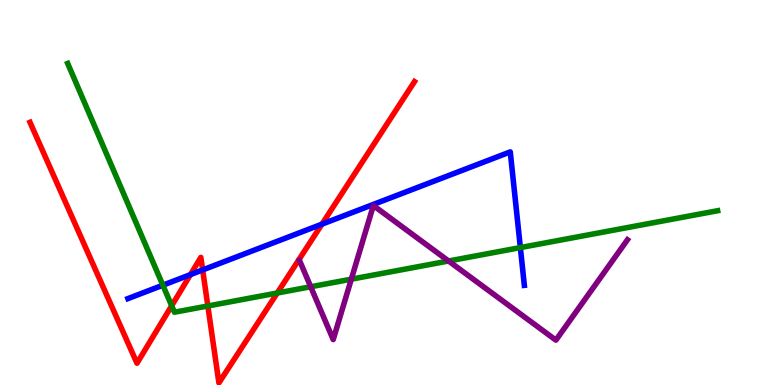[{'lines': ['blue', 'red'], 'intersections': [{'x': 2.46, 'y': 2.87}, {'x': 2.61, 'y': 2.99}, {'x': 4.15, 'y': 4.18}]}, {'lines': ['green', 'red'], 'intersections': [{'x': 2.22, 'y': 2.06}, {'x': 2.68, 'y': 2.05}, {'x': 3.58, 'y': 2.39}]}, {'lines': ['purple', 'red'], 'intersections': []}, {'lines': ['blue', 'green'], 'intersections': [{'x': 2.1, 'y': 2.59}, {'x': 6.71, 'y': 3.57}]}, {'lines': ['blue', 'purple'], 'intersections': []}, {'lines': ['green', 'purple'], 'intersections': [{'x': 4.01, 'y': 2.55}, {'x': 4.53, 'y': 2.75}, {'x': 5.79, 'y': 3.22}]}]